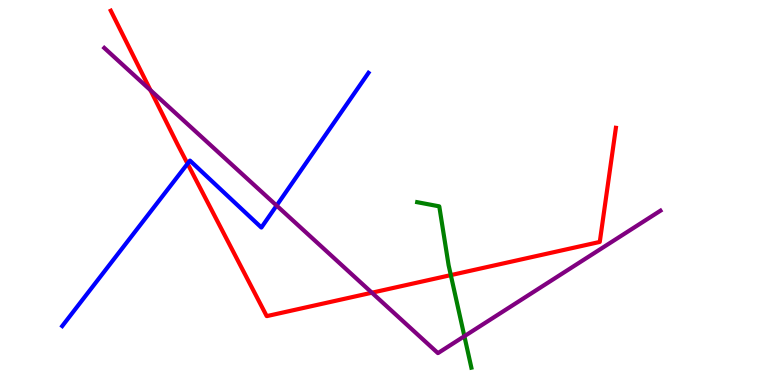[{'lines': ['blue', 'red'], 'intersections': [{'x': 2.42, 'y': 5.75}]}, {'lines': ['green', 'red'], 'intersections': [{'x': 5.82, 'y': 2.85}]}, {'lines': ['purple', 'red'], 'intersections': [{'x': 1.94, 'y': 7.66}, {'x': 4.8, 'y': 2.4}]}, {'lines': ['blue', 'green'], 'intersections': []}, {'lines': ['blue', 'purple'], 'intersections': [{'x': 3.57, 'y': 4.66}]}, {'lines': ['green', 'purple'], 'intersections': [{'x': 5.99, 'y': 1.27}]}]